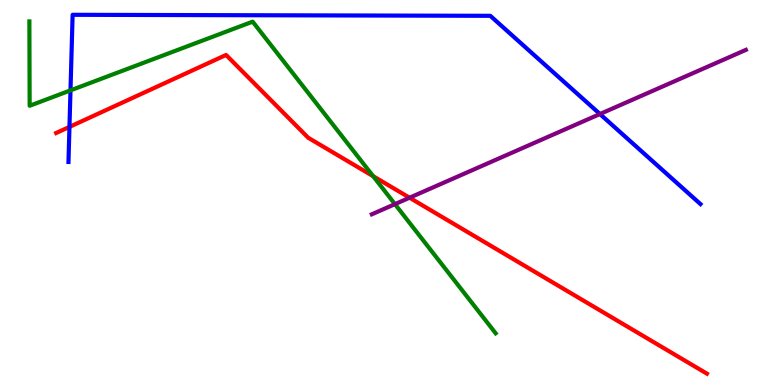[{'lines': ['blue', 'red'], 'intersections': [{'x': 0.896, 'y': 6.7}]}, {'lines': ['green', 'red'], 'intersections': [{'x': 4.81, 'y': 5.42}]}, {'lines': ['purple', 'red'], 'intersections': [{'x': 5.28, 'y': 4.86}]}, {'lines': ['blue', 'green'], 'intersections': [{'x': 0.91, 'y': 7.65}]}, {'lines': ['blue', 'purple'], 'intersections': [{'x': 7.74, 'y': 7.04}]}, {'lines': ['green', 'purple'], 'intersections': [{'x': 5.1, 'y': 4.7}]}]